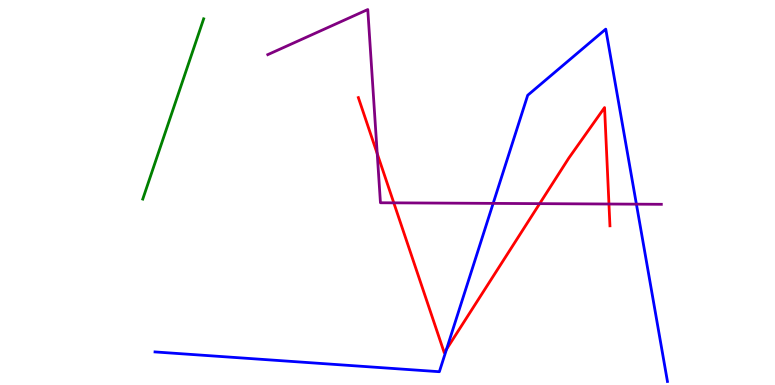[{'lines': ['blue', 'red'], 'intersections': [{'x': 5.76, 'y': 0.931}]}, {'lines': ['green', 'red'], 'intersections': []}, {'lines': ['purple', 'red'], 'intersections': [{'x': 4.87, 'y': 6.01}, {'x': 5.08, 'y': 4.73}, {'x': 6.96, 'y': 4.71}, {'x': 7.86, 'y': 4.7}]}, {'lines': ['blue', 'green'], 'intersections': []}, {'lines': ['blue', 'purple'], 'intersections': [{'x': 6.36, 'y': 4.72}, {'x': 8.21, 'y': 4.7}]}, {'lines': ['green', 'purple'], 'intersections': []}]